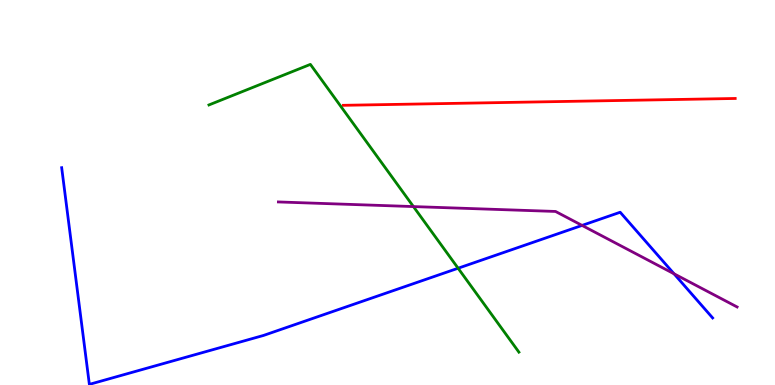[{'lines': ['blue', 'red'], 'intersections': []}, {'lines': ['green', 'red'], 'intersections': []}, {'lines': ['purple', 'red'], 'intersections': []}, {'lines': ['blue', 'green'], 'intersections': [{'x': 5.91, 'y': 3.03}]}, {'lines': ['blue', 'purple'], 'intersections': [{'x': 7.51, 'y': 4.15}, {'x': 8.7, 'y': 2.89}]}, {'lines': ['green', 'purple'], 'intersections': [{'x': 5.33, 'y': 4.63}]}]